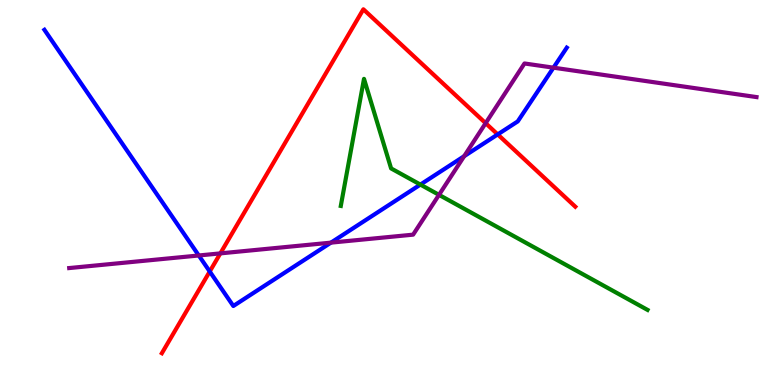[{'lines': ['blue', 'red'], 'intersections': [{'x': 2.71, 'y': 2.95}, {'x': 6.42, 'y': 6.51}]}, {'lines': ['green', 'red'], 'intersections': []}, {'lines': ['purple', 'red'], 'intersections': [{'x': 2.84, 'y': 3.42}, {'x': 6.27, 'y': 6.8}]}, {'lines': ['blue', 'green'], 'intersections': [{'x': 5.42, 'y': 5.21}]}, {'lines': ['blue', 'purple'], 'intersections': [{'x': 2.56, 'y': 3.36}, {'x': 4.27, 'y': 3.7}, {'x': 5.99, 'y': 5.94}, {'x': 7.14, 'y': 8.24}]}, {'lines': ['green', 'purple'], 'intersections': [{'x': 5.66, 'y': 4.94}]}]